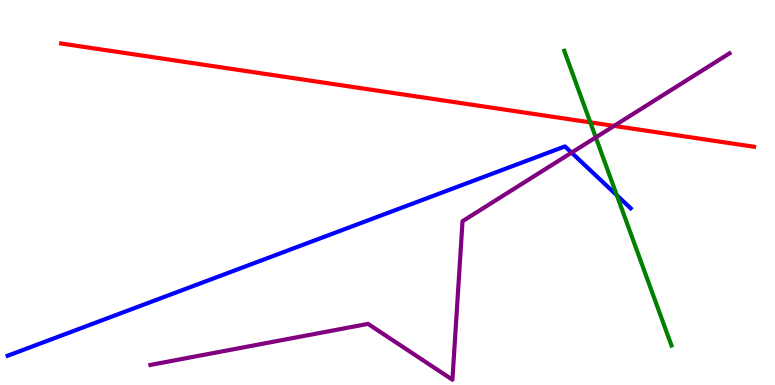[{'lines': ['blue', 'red'], 'intersections': []}, {'lines': ['green', 'red'], 'intersections': [{'x': 7.62, 'y': 6.82}]}, {'lines': ['purple', 'red'], 'intersections': [{'x': 7.92, 'y': 6.73}]}, {'lines': ['blue', 'green'], 'intersections': [{'x': 7.96, 'y': 4.93}]}, {'lines': ['blue', 'purple'], 'intersections': [{'x': 7.37, 'y': 6.04}]}, {'lines': ['green', 'purple'], 'intersections': [{'x': 7.69, 'y': 6.43}]}]